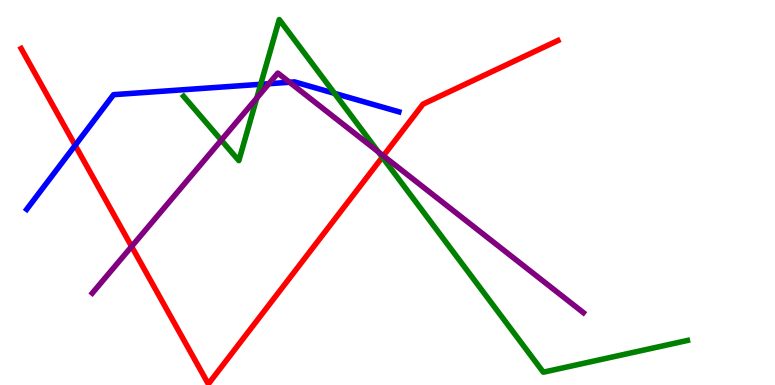[{'lines': ['blue', 'red'], 'intersections': [{'x': 0.97, 'y': 6.22}]}, {'lines': ['green', 'red'], 'intersections': [{'x': 4.93, 'y': 5.92}]}, {'lines': ['purple', 'red'], 'intersections': [{'x': 1.7, 'y': 3.6}, {'x': 4.95, 'y': 5.95}]}, {'lines': ['blue', 'green'], 'intersections': [{'x': 3.36, 'y': 7.81}, {'x': 4.32, 'y': 7.58}]}, {'lines': ['blue', 'purple'], 'intersections': [{'x': 3.47, 'y': 7.83}, {'x': 3.74, 'y': 7.86}]}, {'lines': ['green', 'purple'], 'intersections': [{'x': 2.86, 'y': 6.36}, {'x': 3.31, 'y': 7.45}, {'x': 4.88, 'y': 6.05}]}]